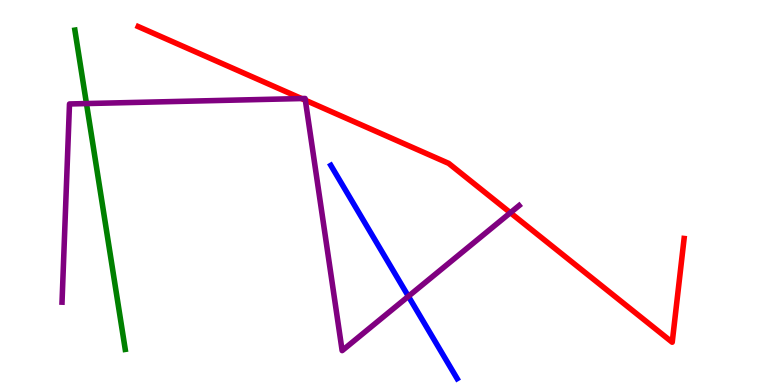[{'lines': ['blue', 'red'], 'intersections': []}, {'lines': ['green', 'red'], 'intersections': []}, {'lines': ['purple', 'red'], 'intersections': [{'x': 3.89, 'y': 7.44}, {'x': 3.94, 'y': 7.4}, {'x': 6.59, 'y': 4.47}]}, {'lines': ['blue', 'green'], 'intersections': []}, {'lines': ['blue', 'purple'], 'intersections': [{'x': 5.27, 'y': 2.3}]}, {'lines': ['green', 'purple'], 'intersections': [{'x': 1.12, 'y': 7.31}]}]